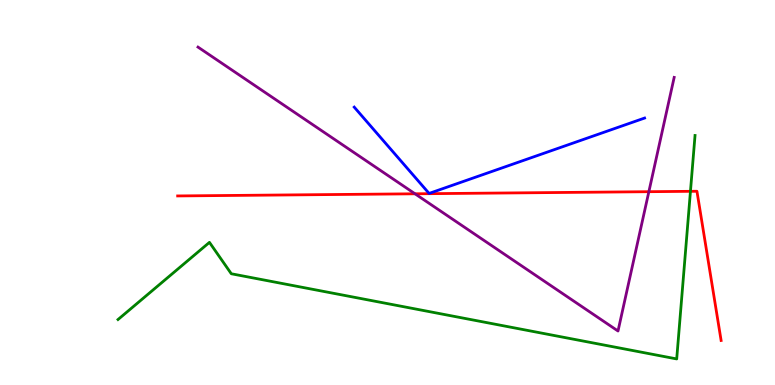[{'lines': ['blue', 'red'], 'intersections': []}, {'lines': ['green', 'red'], 'intersections': [{'x': 8.91, 'y': 5.03}]}, {'lines': ['purple', 'red'], 'intersections': [{'x': 5.36, 'y': 4.97}, {'x': 8.37, 'y': 5.02}]}, {'lines': ['blue', 'green'], 'intersections': []}, {'lines': ['blue', 'purple'], 'intersections': []}, {'lines': ['green', 'purple'], 'intersections': []}]